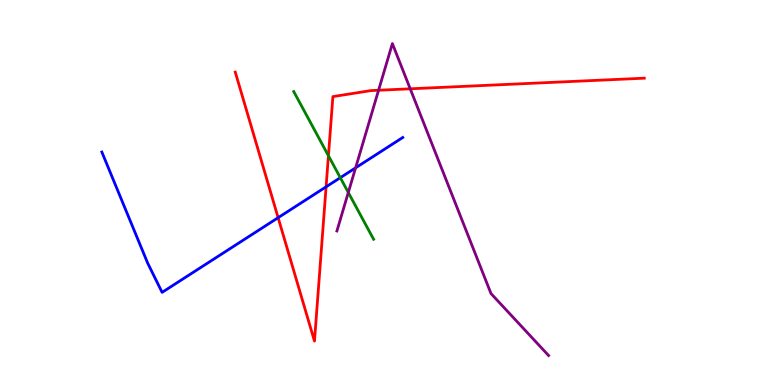[{'lines': ['blue', 'red'], 'intersections': [{'x': 3.59, 'y': 4.35}, {'x': 4.21, 'y': 5.15}]}, {'lines': ['green', 'red'], 'intersections': [{'x': 4.24, 'y': 5.96}]}, {'lines': ['purple', 'red'], 'intersections': [{'x': 4.88, 'y': 7.66}, {'x': 5.29, 'y': 7.69}]}, {'lines': ['blue', 'green'], 'intersections': [{'x': 4.39, 'y': 5.38}]}, {'lines': ['blue', 'purple'], 'intersections': [{'x': 4.59, 'y': 5.64}]}, {'lines': ['green', 'purple'], 'intersections': [{'x': 4.49, 'y': 5.0}]}]